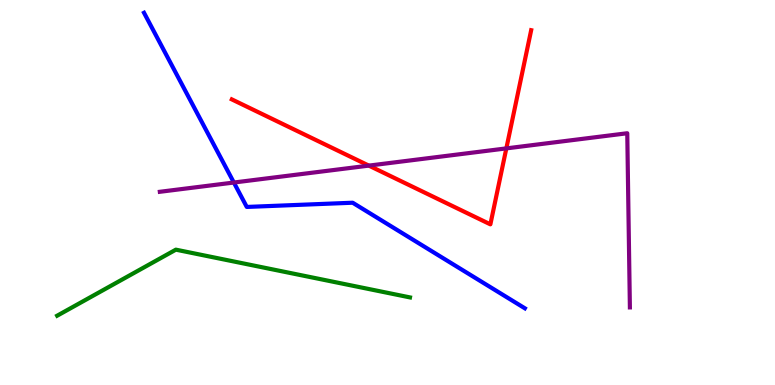[{'lines': ['blue', 'red'], 'intersections': []}, {'lines': ['green', 'red'], 'intersections': []}, {'lines': ['purple', 'red'], 'intersections': [{'x': 4.76, 'y': 5.7}, {'x': 6.53, 'y': 6.15}]}, {'lines': ['blue', 'green'], 'intersections': []}, {'lines': ['blue', 'purple'], 'intersections': [{'x': 3.02, 'y': 5.26}]}, {'lines': ['green', 'purple'], 'intersections': []}]